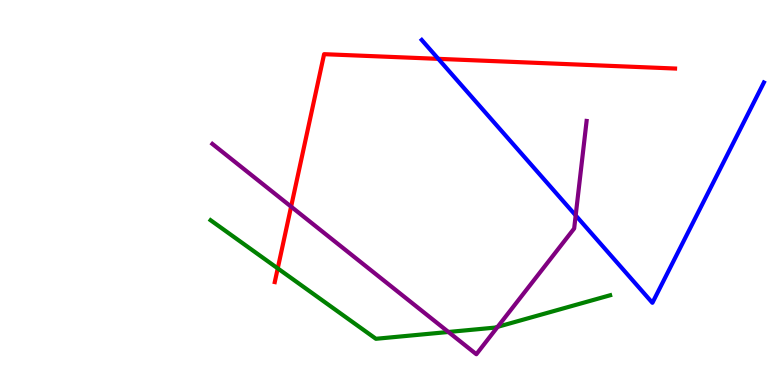[{'lines': ['blue', 'red'], 'intersections': [{'x': 5.66, 'y': 8.47}]}, {'lines': ['green', 'red'], 'intersections': [{'x': 3.58, 'y': 3.03}]}, {'lines': ['purple', 'red'], 'intersections': [{'x': 3.76, 'y': 4.63}]}, {'lines': ['blue', 'green'], 'intersections': []}, {'lines': ['blue', 'purple'], 'intersections': [{'x': 7.43, 'y': 4.41}]}, {'lines': ['green', 'purple'], 'intersections': [{'x': 5.79, 'y': 1.38}, {'x': 6.42, 'y': 1.51}]}]